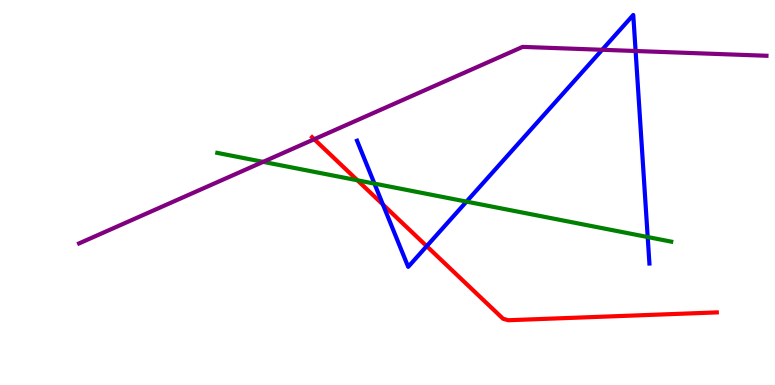[{'lines': ['blue', 'red'], 'intersections': [{'x': 4.94, 'y': 4.69}, {'x': 5.51, 'y': 3.61}]}, {'lines': ['green', 'red'], 'intersections': [{'x': 4.61, 'y': 5.32}]}, {'lines': ['purple', 'red'], 'intersections': [{'x': 4.05, 'y': 6.38}]}, {'lines': ['blue', 'green'], 'intersections': [{'x': 4.83, 'y': 5.23}, {'x': 6.02, 'y': 4.76}, {'x': 8.36, 'y': 3.84}]}, {'lines': ['blue', 'purple'], 'intersections': [{'x': 7.77, 'y': 8.71}, {'x': 8.2, 'y': 8.68}]}, {'lines': ['green', 'purple'], 'intersections': [{'x': 3.4, 'y': 5.8}]}]